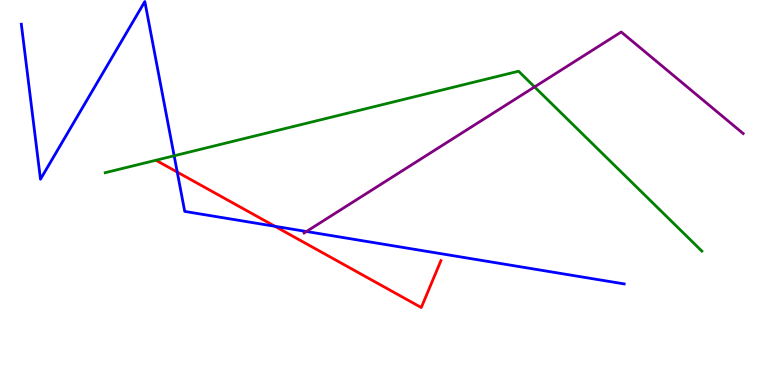[{'lines': ['blue', 'red'], 'intersections': [{'x': 2.29, 'y': 5.53}, {'x': 3.55, 'y': 4.12}]}, {'lines': ['green', 'red'], 'intersections': []}, {'lines': ['purple', 'red'], 'intersections': []}, {'lines': ['blue', 'green'], 'intersections': [{'x': 2.25, 'y': 5.95}]}, {'lines': ['blue', 'purple'], 'intersections': [{'x': 3.95, 'y': 3.99}]}, {'lines': ['green', 'purple'], 'intersections': [{'x': 6.9, 'y': 7.74}]}]